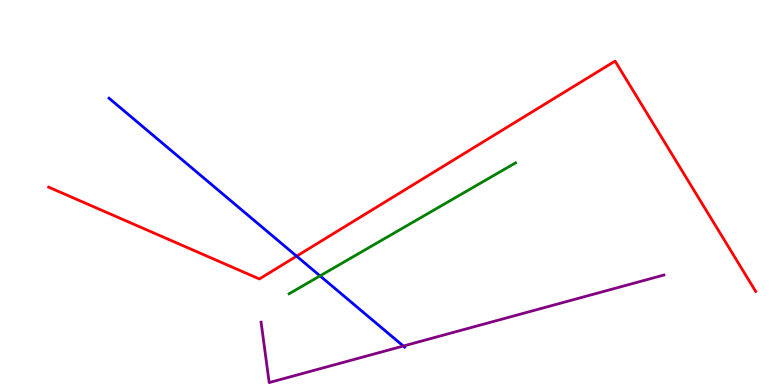[{'lines': ['blue', 'red'], 'intersections': [{'x': 3.83, 'y': 3.35}]}, {'lines': ['green', 'red'], 'intersections': []}, {'lines': ['purple', 'red'], 'intersections': []}, {'lines': ['blue', 'green'], 'intersections': [{'x': 4.13, 'y': 2.83}]}, {'lines': ['blue', 'purple'], 'intersections': [{'x': 5.2, 'y': 1.01}]}, {'lines': ['green', 'purple'], 'intersections': []}]